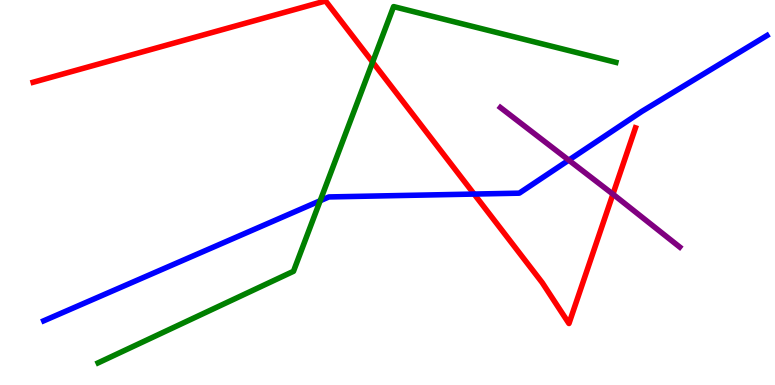[{'lines': ['blue', 'red'], 'intersections': [{'x': 6.12, 'y': 4.96}]}, {'lines': ['green', 'red'], 'intersections': [{'x': 4.81, 'y': 8.39}]}, {'lines': ['purple', 'red'], 'intersections': [{'x': 7.91, 'y': 4.96}]}, {'lines': ['blue', 'green'], 'intersections': [{'x': 4.13, 'y': 4.79}]}, {'lines': ['blue', 'purple'], 'intersections': [{'x': 7.34, 'y': 5.84}]}, {'lines': ['green', 'purple'], 'intersections': []}]